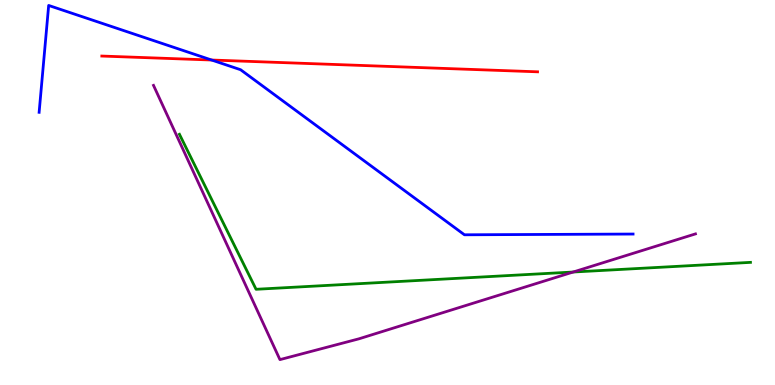[{'lines': ['blue', 'red'], 'intersections': [{'x': 2.73, 'y': 8.44}]}, {'lines': ['green', 'red'], 'intersections': []}, {'lines': ['purple', 'red'], 'intersections': []}, {'lines': ['blue', 'green'], 'intersections': []}, {'lines': ['blue', 'purple'], 'intersections': []}, {'lines': ['green', 'purple'], 'intersections': [{'x': 7.4, 'y': 2.93}]}]